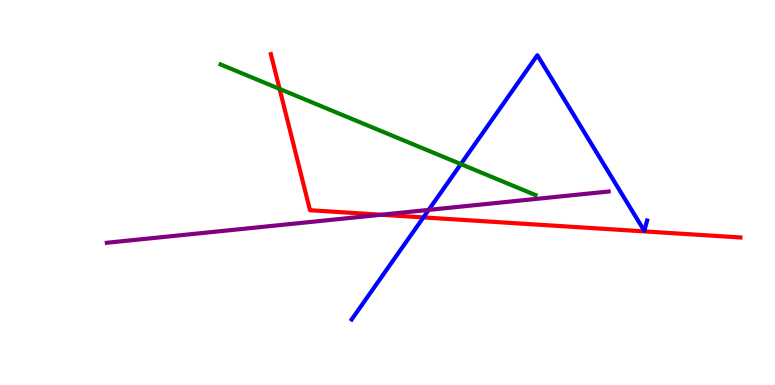[{'lines': ['blue', 'red'], 'intersections': [{'x': 5.46, 'y': 4.35}]}, {'lines': ['green', 'red'], 'intersections': [{'x': 3.61, 'y': 7.69}]}, {'lines': ['purple', 'red'], 'intersections': [{'x': 4.92, 'y': 4.42}]}, {'lines': ['blue', 'green'], 'intersections': [{'x': 5.95, 'y': 5.74}]}, {'lines': ['blue', 'purple'], 'intersections': [{'x': 5.53, 'y': 4.55}]}, {'lines': ['green', 'purple'], 'intersections': []}]